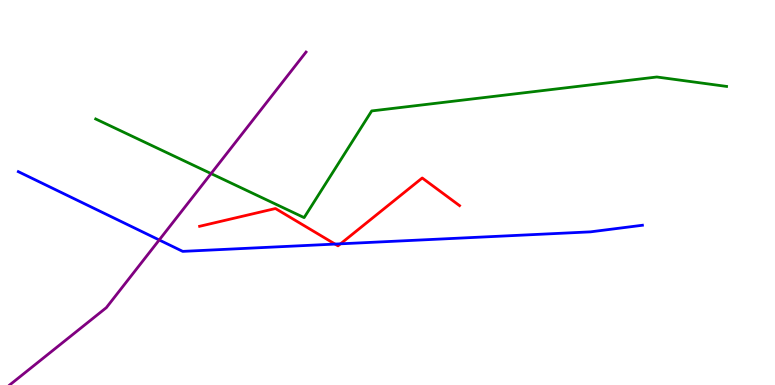[{'lines': ['blue', 'red'], 'intersections': [{'x': 4.32, 'y': 3.66}, {'x': 4.39, 'y': 3.67}]}, {'lines': ['green', 'red'], 'intersections': []}, {'lines': ['purple', 'red'], 'intersections': []}, {'lines': ['blue', 'green'], 'intersections': []}, {'lines': ['blue', 'purple'], 'intersections': [{'x': 2.05, 'y': 3.77}]}, {'lines': ['green', 'purple'], 'intersections': [{'x': 2.72, 'y': 5.49}]}]